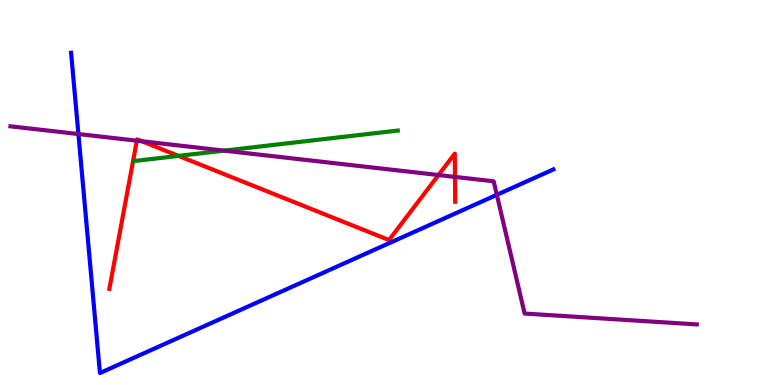[{'lines': ['blue', 'red'], 'intersections': []}, {'lines': ['green', 'red'], 'intersections': [{'x': 2.3, 'y': 5.95}]}, {'lines': ['purple', 'red'], 'intersections': [{'x': 1.77, 'y': 6.35}, {'x': 1.83, 'y': 6.33}, {'x': 5.66, 'y': 5.45}, {'x': 5.87, 'y': 5.4}]}, {'lines': ['blue', 'green'], 'intersections': []}, {'lines': ['blue', 'purple'], 'intersections': [{'x': 1.01, 'y': 6.52}, {'x': 6.41, 'y': 4.94}]}, {'lines': ['green', 'purple'], 'intersections': [{'x': 2.89, 'y': 6.09}]}]